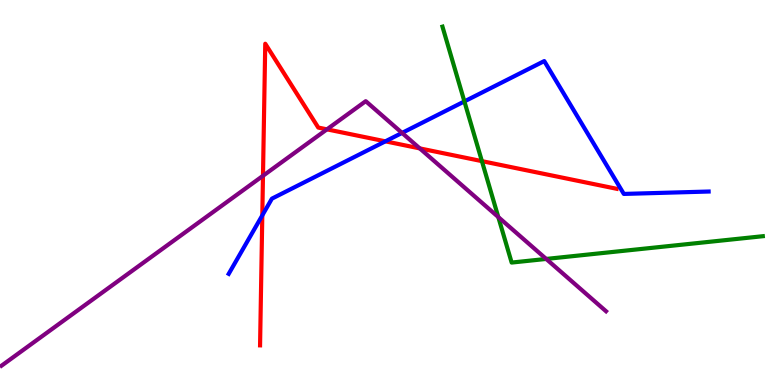[{'lines': ['blue', 'red'], 'intersections': [{'x': 3.38, 'y': 4.41}, {'x': 4.97, 'y': 6.33}]}, {'lines': ['green', 'red'], 'intersections': [{'x': 6.22, 'y': 5.81}]}, {'lines': ['purple', 'red'], 'intersections': [{'x': 3.39, 'y': 5.43}, {'x': 4.22, 'y': 6.64}, {'x': 5.42, 'y': 6.15}]}, {'lines': ['blue', 'green'], 'intersections': [{'x': 5.99, 'y': 7.37}]}, {'lines': ['blue', 'purple'], 'intersections': [{'x': 5.19, 'y': 6.55}]}, {'lines': ['green', 'purple'], 'intersections': [{'x': 6.43, 'y': 4.36}, {'x': 7.05, 'y': 3.27}]}]